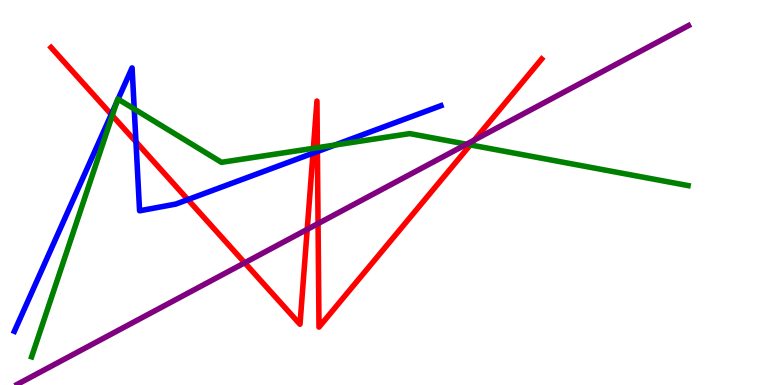[{'lines': ['blue', 'red'], 'intersections': [{'x': 1.44, 'y': 7.03}, {'x': 1.75, 'y': 6.32}, {'x': 2.42, 'y': 4.82}, {'x': 4.04, 'y': 6.02}, {'x': 4.1, 'y': 6.06}]}, {'lines': ['green', 'red'], 'intersections': [{'x': 1.45, 'y': 7.0}, {'x': 4.04, 'y': 6.15}, {'x': 4.1, 'y': 6.16}, {'x': 6.07, 'y': 6.24}]}, {'lines': ['purple', 'red'], 'intersections': [{'x': 3.16, 'y': 3.17}, {'x': 3.96, 'y': 4.04}, {'x': 4.1, 'y': 4.19}, {'x': 6.12, 'y': 6.36}]}, {'lines': ['blue', 'green'], 'intersections': [{'x': 1.51, 'y': 7.34}, {'x': 1.52, 'y': 7.42}, {'x': 1.73, 'y': 7.17}, {'x': 4.32, 'y': 6.23}]}, {'lines': ['blue', 'purple'], 'intersections': []}, {'lines': ['green', 'purple'], 'intersections': [{'x': 6.02, 'y': 6.25}]}]